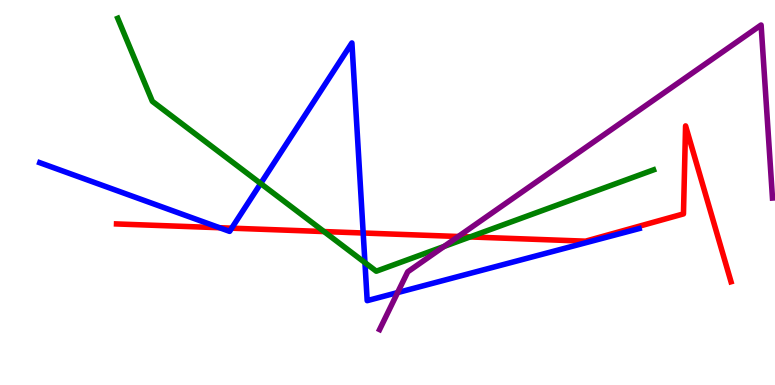[{'lines': ['blue', 'red'], 'intersections': [{'x': 2.83, 'y': 4.09}, {'x': 2.99, 'y': 4.07}, {'x': 4.69, 'y': 3.95}]}, {'lines': ['green', 'red'], 'intersections': [{'x': 4.18, 'y': 3.99}, {'x': 6.07, 'y': 3.85}]}, {'lines': ['purple', 'red'], 'intersections': [{'x': 5.91, 'y': 3.86}]}, {'lines': ['blue', 'green'], 'intersections': [{'x': 3.36, 'y': 5.23}, {'x': 4.71, 'y': 3.18}]}, {'lines': ['blue', 'purple'], 'intersections': [{'x': 5.13, 'y': 2.4}]}, {'lines': ['green', 'purple'], 'intersections': [{'x': 5.73, 'y': 3.6}]}]